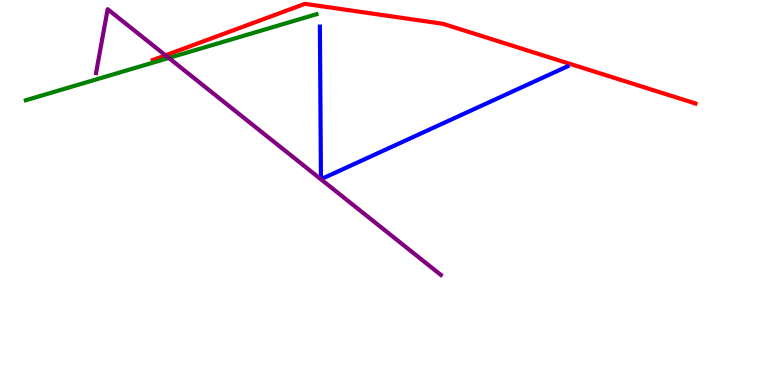[{'lines': ['blue', 'red'], 'intersections': []}, {'lines': ['green', 'red'], 'intersections': []}, {'lines': ['purple', 'red'], 'intersections': [{'x': 2.14, 'y': 8.56}]}, {'lines': ['blue', 'green'], 'intersections': []}, {'lines': ['blue', 'purple'], 'intersections': []}, {'lines': ['green', 'purple'], 'intersections': [{'x': 2.18, 'y': 8.49}]}]